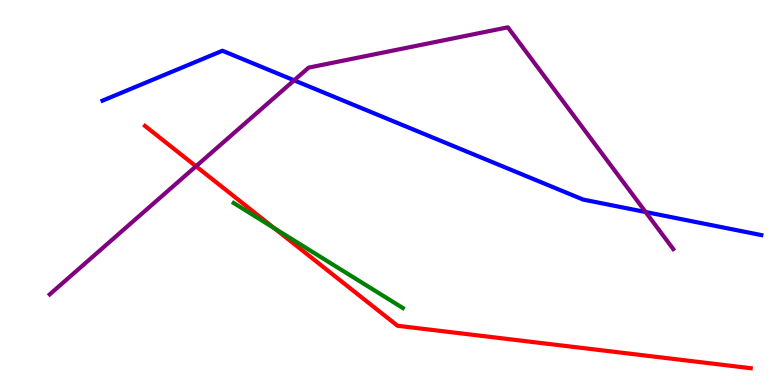[{'lines': ['blue', 'red'], 'intersections': []}, {'lines': ['green', 'red'], 'intersections': [{'x': 3.54, 'y': 4.08}]}, {'lines': ['purple', 'red'], 'intersections': [{'x': 2.53, 'y': 5.68}]}, {'lines': ['blue', 'green'], 'intersections': []}, {'lines': ['blue', 'purple'], 'intersections': [{'x': 3.8, 'y': 7.91}, {'x': 8.33, 'y': 4.49}]}, {'lines': ['green', 'purple'], 'intersections': []}]